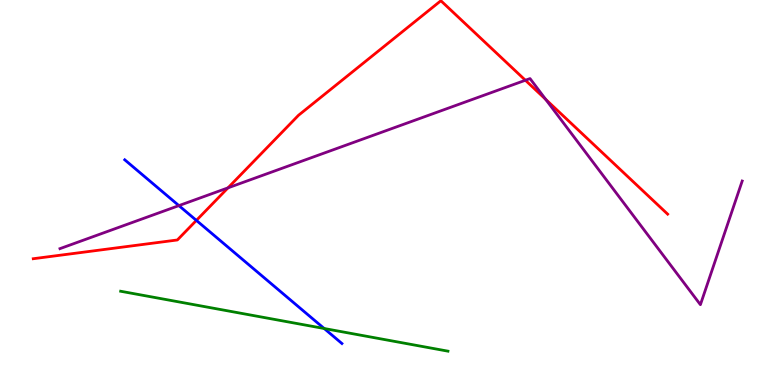[{'lines': ['blue', 'red'], 'intersections': [{'x': 2.53, 'y': 4.28}]}, {'lines': ['green', 'red'], 'intersections': []}, {'lines': ['purple', 'red'], 'intersections': [{'x': 2.94, 'y': 5.12}, {'x': 6.78, 'y': 7.92}, {'x': 7.04, 'y': 7.42}]}, {'lines': ['blue', 'green'], 'intersections': [{'x': 4.18, 'y': 1.47}]}, {'lines': ['blue', 'purple'], 'intersections': [{'x': 2.31, 'y': 4.66}]}, {'lines': ['green', 'purple'], 'intersections': []}]